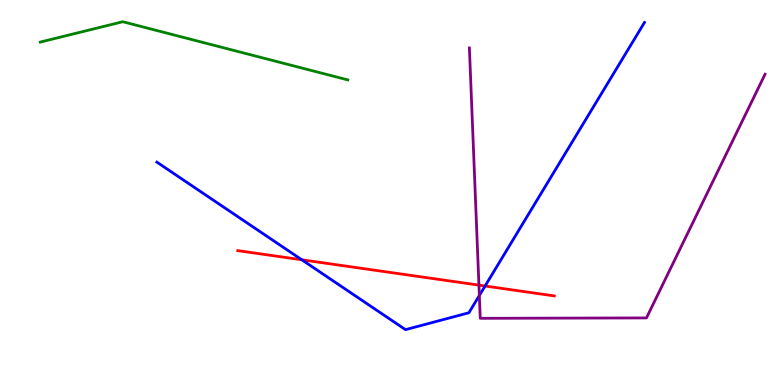[{'lines': ['blue', 'red'], 'intersections': [{'x': 3.89, 'y': 3.25}, {'x': 6.26, 'y': 2.57}]}, {'lines': ['green', 'red'], 'intersections': []}, {'lines': ['purple', 'red'], 'intersections': [{'x': 6.18, 'y': 2.59}]}, {'lines': ['blue', 'green'], 'intersections': []}, {'lines': ['blue', 'purple'], 'intersections': [{'x': 6.19, 'y': 2.32}]}, {'lines': ['green', 'purple'], 'intersections': []}]